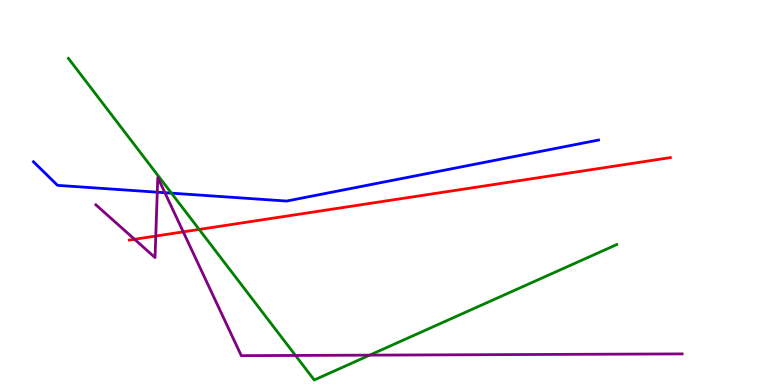[{'lines': ['blue', 'red'], 'intersections': []}, {'lines': ['green', 'red'], 'intersections': [{'x': 2.57, 'y': 4.04}]}, {'lines': ['purple', 'red'], 'intersections': [{'x': 1.74, 'y': 3.78}, {'x': 2.01, 'y': 3.87}, {'x': 2.36, 'y': 3.98}]}, {'lines': ['blue', 'green'], 'intersections': [{'x': 2.21, 'y': 4.98}]}, {'lines': ['blue', 'purple'], 'intersections': [{'x': 2.03, 'y': 5.01}, {'x': 2.13, 'y': 4.99}]}, {'lines': ['green', 'purple'], 'intersections': [{'x': 3.81, 'y': 0.768}, {'x': 4.77, 'y': 0.775}]}]